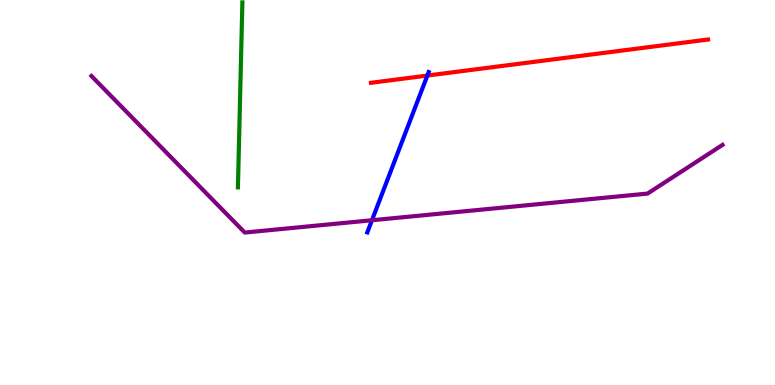[{'lines': ['blue', 'red'], 'intersections': [{'x': 5.51, 'y': 8.04}]}, {'lines': ['green', 'red'], 'intersections': []}, {'lines': ['purple', 'red'], 'intersections': []}, {'lines': ['blue', 'green'], 'intersections': []}, {'lines': ['blue', 'purple'], 'intersections': [{'x': 4.8, 'y': 4.28}]}, {'lines': ['green', 'purple'], 'intersections': []}]